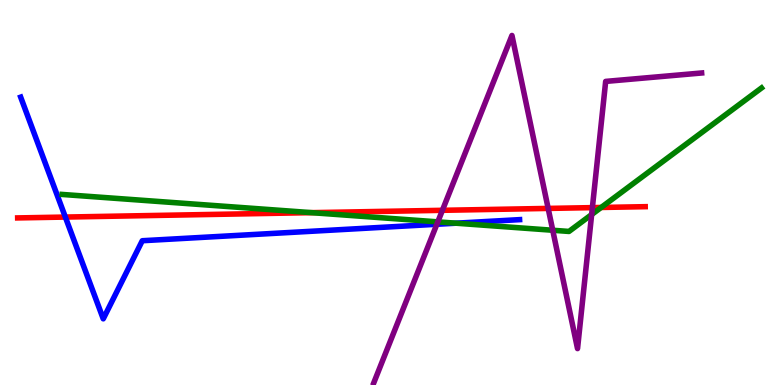[{'lines': ['blue', 'red'], 'intersections': [{'x': 0.843, 'y': 4.36}]}, {'lines': ['green', 'red'], 'intersections': [{'x': 4.02, 'y': 4.48}, {'x': 7.76, 'y': 4.61}]}, {'lines': ['purple', 'red'], 'intersections': [{'x': 5.71, 'y': 4.54}, {'x': 7.07, 'y': 4.59}, {'x': 7.64, 'y': 4.61}]}, {'lines': ['blue', 'green'], 'intersections': [{'x': 5.88, 'y': 4.2}]}, {'lines': ['blue', 'purple'], 'intersections': [{'x': 5.64, 'y': 4.18}]}, {'lines': ['green', 'purple'], 'intersections': [{'x': 5.65, 'y': 4.24}, {'x': 7.13, 'y': 4.02}, {'x': 7.63, 'y': 4.43}]}]